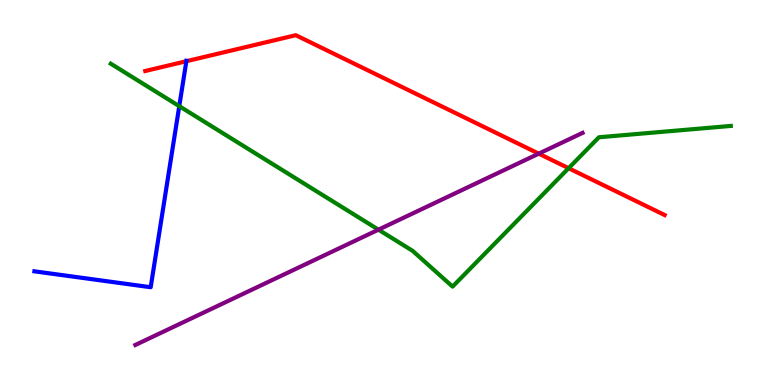[{'lines': ['blue', 'red'], 'intersections': [{'x': 2.4, 'y': 8.41}]}, {'lines': ['green', 'red'], 'intersections': [{'x': 7.34, 'y': 5.63}]}, {'lines': ['purple', 'red'], 'intersections': [{'x': 6.95, 'y': 6.01}]}, {'lines': ['blue', 'green'], 'intersections': [{'x': 2.31, 'y': 7.24}]}, {'lines': ['blue', 'purple'], 'intersections': []}, {'lines': ['green', 'purple'], 'intersections': [{'x': 4.88, 'y': 4.03}]}]